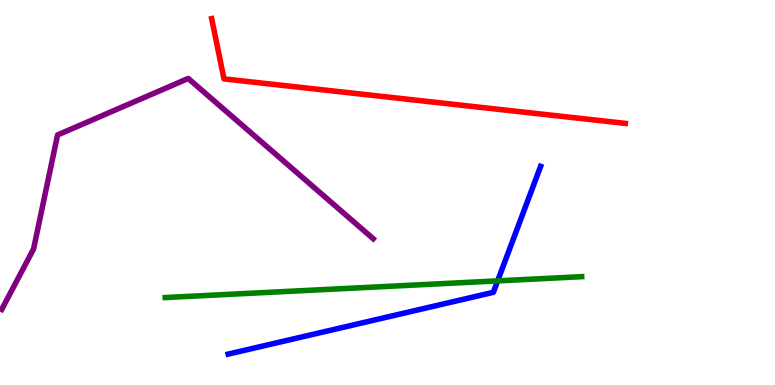[{'lines': ['blue', 'red'], 'intersections': []}, {'lines': ['green', 'red'], 'intersections': []}, {'lines': ['purple', 'red'], 'intersections': []}, {'lines': ['blue', 'green'], 'intersections': [{'x': 6.42, 'y': 2.7}]}, {'lines': ['blue', 'purple'], 'intersections': []}, {'lines': ['green', 'purple'], 'intersections': []}]